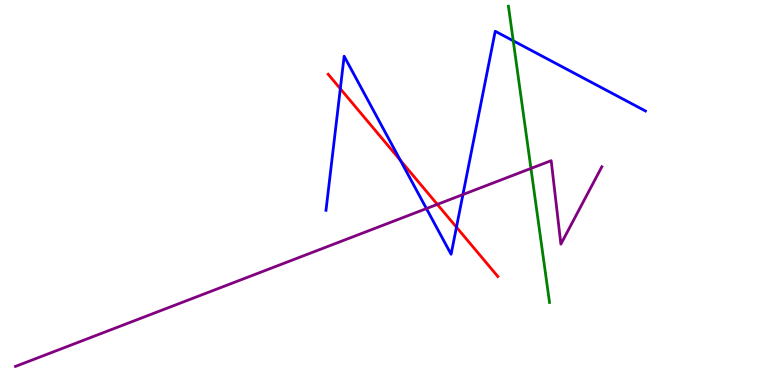[{'lines': ['blue', 'red'], 'intersections': [{'x': 4.39, 'y': 7.7}, {'x': 5.17, 'y': 5.84}, {'x': 5.89, 'y': 4.1}]}, {'lines': ['green', 'red'], 'intersections': []}, {'lines': ['purple', 'red'], 'intersections': [{'x': 5.64, 'y': 4.69}]}, {'lines': ['blue', 'green'], 'intersections': [{'x': 6.62, 'y': 8.94}]}, {'lines': ['blue', 'purple'], 'intersections': [{'x': 5.5, 'y': 4.58}, {'x': 5.97, 'y': 4.95}]}, {'lines': ['green', 'purple'], 'intersections': [{'x': 6.85, 'y': 5.63}]}]